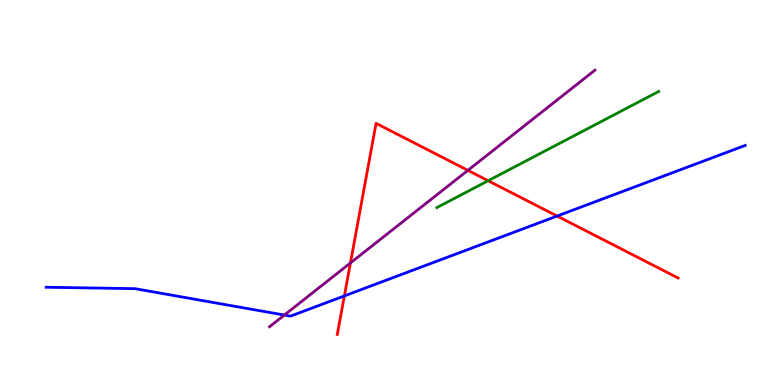[{'lines': ['blue', 'red'], 'intersections': [{'x': 4.44, 'y': 2.31}, {'x': 7.19, 'y': 4.39}]}, {'lines': ['green', 'red'], 'intersections': [{'x': 6.3, 'y': 5.31}]}, {'lines': ['purple', 'red'], 'intersections': [{'x': 4.52, 'y': 3.17}, {'x': 6.04, 'y': 5.58}]}, {'lines': ['blue', 'green'], 'intersections': []}, {'lines': ['blue', 'purple'], 'intersections': [{'x': 3.67, 'y': 1.82}]}, {'lines': ['green', 'purple'], 'intersections': []}]